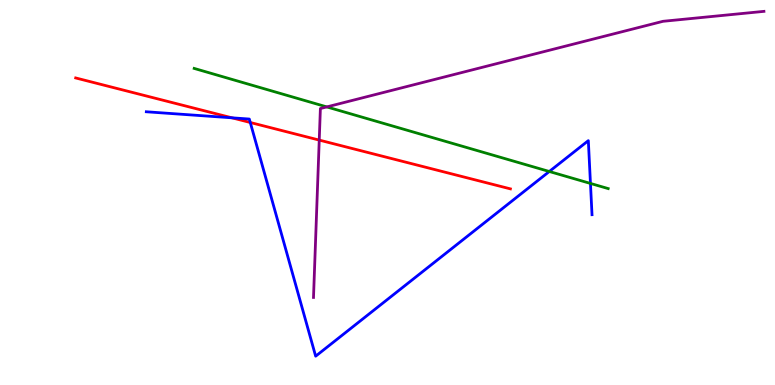[{'lines': ['blue', 'red'], 'intersections': [{'x': 2.99, 'y': 6.94}, {'x': 3.23, 'y': 6.82}]}, {'lines': ['green', 'red'], 'intersections': []}, {'lines': ['purple', 'red'], 'intersections': [{'x': 4.12, 'y': 6.36}]}, {'lines': ['blue', 'green'], 'intersections': [{'x': 7.09, 'y': 5.55}, {'x': 7.62, 'y': 5.24}]}, {'lines': ['blue', 'purple'], 'intersections': []}, {'lines': ['green', 'purple'], 'intersections': [{'x': 4.22, 'y': 7.22}]}]